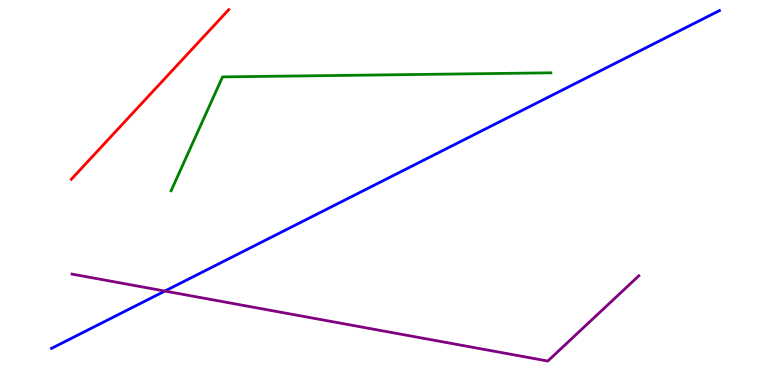[{'lines': ['blue', 'red'], 'intersections': []}, {'lines': ['green', 'red'], 'intersections': []}, {'lines': ['purple', 'red'], 'intersections': []}, {'lines': ['blue', 'green'], 'intersections': []}, {'lines': ['blue', 'purple'], 'intersections': [{'x': 2.13, 'y': 2.44}]}, {'lines': ['green', 'purple'], 'intersections': []}]